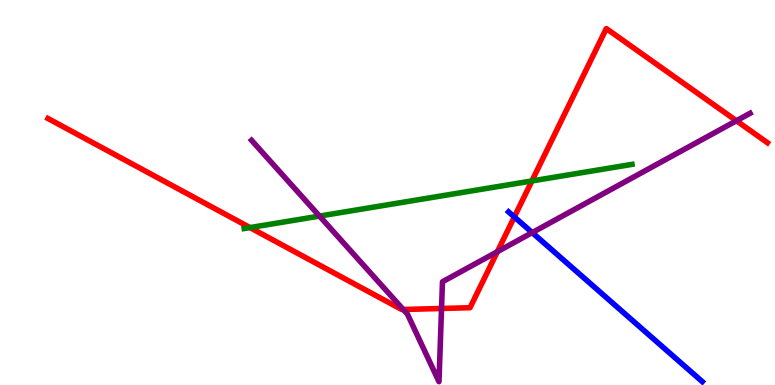[{'lines': ['blue', 'red'], 'intersections': [{'x': 6.64, 'y': 4.37}]}, {'lines': ['green', 'red'], 'intersections': [{'x': 3.23, 'y': 4.09}, {'x': 6.86, 'y': 5.3}]}, {'lines': ['purple', 'red'], 'intersections': [{'x': 5.2, 'y': 1.96}, {'x': 5.7, 'y': 1.99}, {'x': 6.42, 'y': 3.46}, {'x': 9.5, 'y': 6.86}]}, {'lines': ['blue', 'green'], 'intersections': []}, {'lines': ['blue', 'purple'], 'intersections': [{'x': 6.87, 'y': 3.96}]}, {'lines': ['green', 'purple'], 'intersections': [{'x': 4.12, 'y': 4.39}]}]